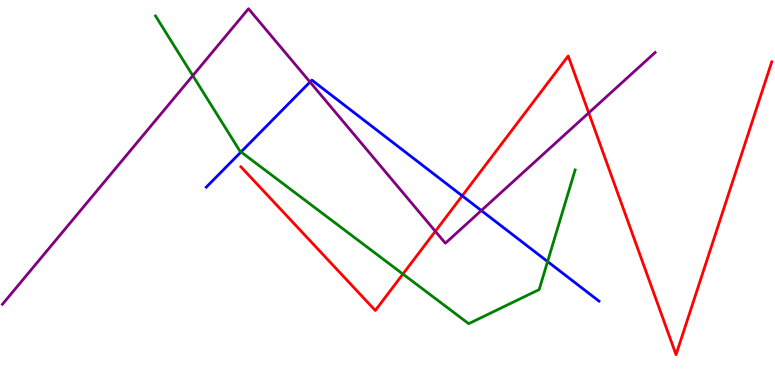[{'lines': ['blue', 'red'], 'intersections': [{'x': 5.96, 'y': 4.91}]}, {'lines': ['green', 'red'], 'intersections': [{'x': 5.2, 'y': 2.88}]}, {'lines': ['purple', 'red'], 'intersections': [{'x': 5.62, 'y': 3.99}, {'x': 7.6, 'y': 7.07}]}, {'lines': ['blue', 'green'], 'intersections': [{'x': 3.11, 'y': 6.05}, {'x': 7.07, 'y': 3.21}]}, {'lines': ['blue', 'purple'], 'intersections': [{'x': 4.0, 'y': 7.87}, {'x': 6.21, 'y': 4.53}]}, {'lines': ['green', 'purple'], 'intersections': [{'x': 2.49, 'y': 8.04}]}]